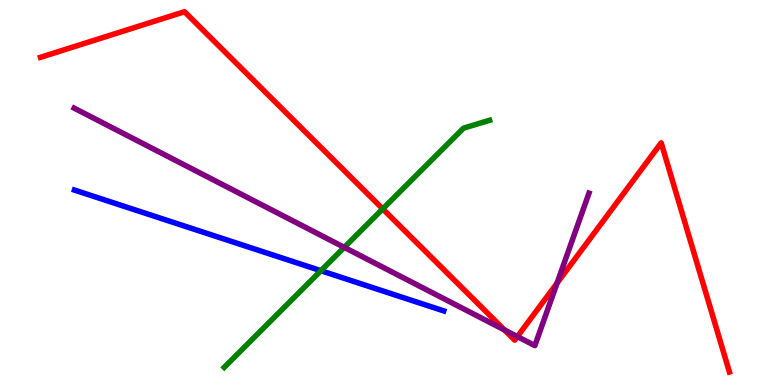[{'lines': ['blue', 'red'], 'intersections': []}, {'lines': ['green', 'red'], 'intersections': [{'x': 4.94, 'y': 4.57}]}, {'lines': ['purple', 'red'], 'intersections': [{'x': 6.51, 'y': 1.43}, {'x': 6.68, 'y': 1.26}, {'x': 7.19, 'y': 2.65}]}, {'lines': ['blue', 'green'], 'intersections': [{'x': 4.14, 'y': 2.97}]}, {'lines': ['blue', 'purple'], 'intersections': []}, {'lines': ['green', 'purple'], 'intersections': [{'x': 4.44, 'y': 3.57}]}]